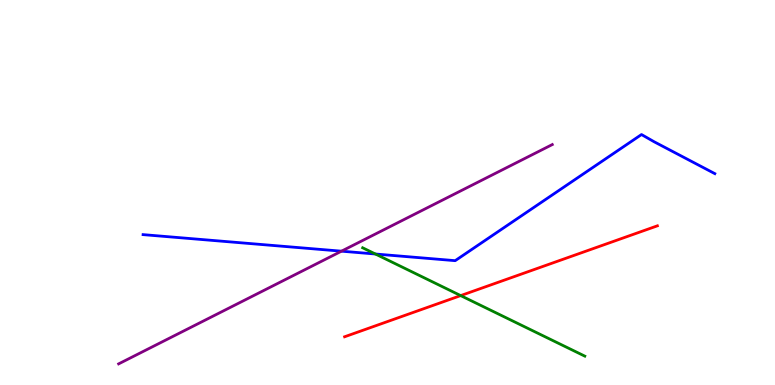[{'lines': ['blue', 'red'], 'intersections': []}, {'lines': ['green', 'red'], 'intersections': [{'x': 5.94, 'y': 2.32}]}, {'lines': ['purple', 'red'], 'intersections': []}, {'lines': ['blue', 'green'], 'intersections': [{'x': 4.84, 'y': 3.4}]}, {'lines': ['blue', 'purple'], 'intersections': [{'x': 4.41, 'y': 3.48}]}, {'lines': ['green', 'purple'], 'intersections': []}]